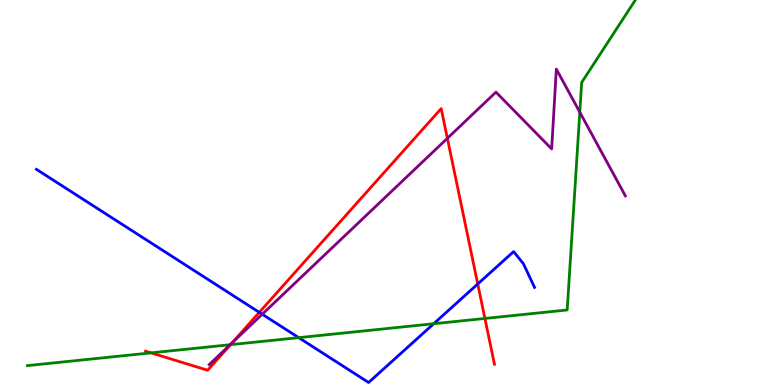[{'lines': ['blue', 'red'], 'intersections': [{'x': 3.35, 'y': 1.89}, {'x': 6.16, 'y': 2.62}]}, {'lines': ['green', 'red'], 'intersections': [{'x': 1.95, 'y': 0.835}, {'x': 2.97, 'y': 1.05}, {'x': 6.26, 'y': 1.73}]}, {'lines': ['purple', 'red'], 'intersections': [{'x': 2.99, 'y': 1.09}, {'x': 5.77, 'y': 6.41}]}, {'lines': ['blue', 'green'], 'intersections': [{'x': 3.85, 'y': 1.23}, {'x': 5.6, 'y': 1.59}]}, {'lines': ['blue', 'purple'], 'intersections': [{'x': 3.38, 'y': 1.84}]}, {'lines': ['green', 'purple'], 'intersections': [{'x': 2.97, 'y': 1.05}, {'x': 7.48, 'y': 7.09}]}]